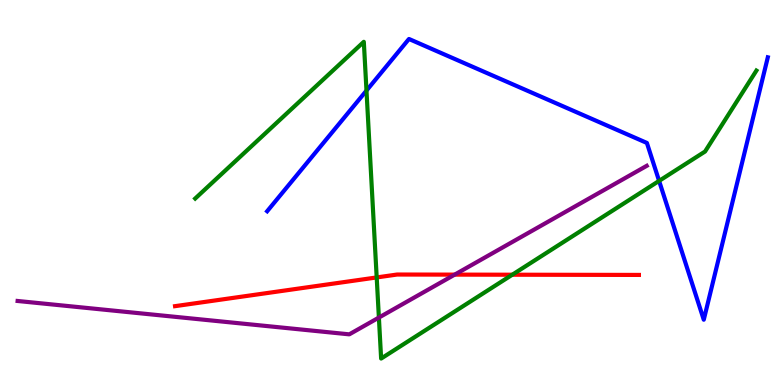[{'lines': ['blue', 'red'], 'intersections': []}, {'lines': ['green', 'red'], 'intersections': [{'x': 4.86, 'y': 2.79}, {'x': 6.61, 'y': 2.86}]}, {'lines': ['purple', 'red'], 'intersections': [{'x': 5.87, 'y': 2.87}]}, {'lines': ['blue', 'green'], 'intersections': [{'x': 4.73, 'y': 7.65}, {'x': 8.5, 'y': 5.3}]}, {'lines': ['blue', 'purple'], 'intersections': []}, {'lines': ['green', 'purple'], 'intersections': [{'x': 4.89, 'y': 1.75}]}]